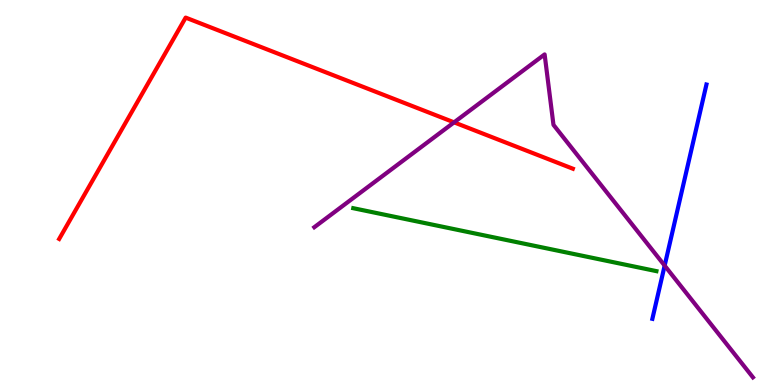[{'lines': ['blue', 'red'], 'intersections': []}, {'lines': ['green', 'red'], 'intersections': []}, {'lines': ['purple', 'red'], 'intersections': [{'x': 5.86, 'y': 6.82}]}, {'lines': ['blue', 'green'], 'intersections': []}, {'lines': ['blue', 'purple'], 'intersections': [{'x': 8.58, 'y': 3.1}]}, {'lines': ['green', 'purple'], 'intersections': []}]